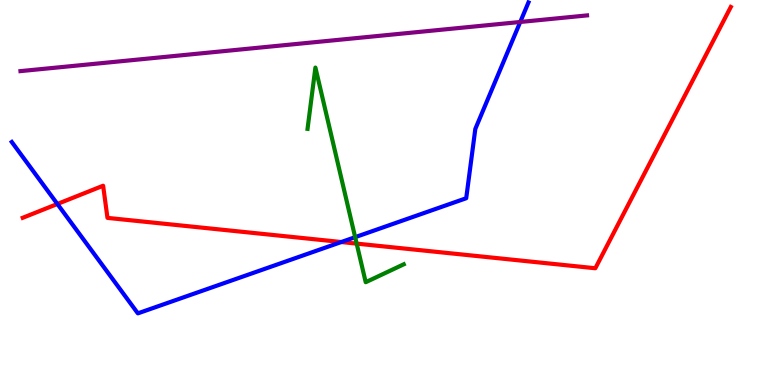[{'lines': ['blue', 'red'], 'intersections': [{'x': 0.74, 'y': 4.7}, {'x': 4.4, 'y': 3.71}]}, {'lines': ['green', 'red'], 'intersections': [{'x': 4.6, 'y': 3.67}]}, {'lines': ['purple', 'red'], 'intersections': []}, {'lines': ['blue', 'green'], 'intersections': [{'x': 4.58, 'y': 3.84}]}, {'lines': ['blue', 'purple'], 'intersections': [{'x': 6.71, 'y': 9.43}]}, {'lines': ['green', 'purple'], 'intersections': []}]